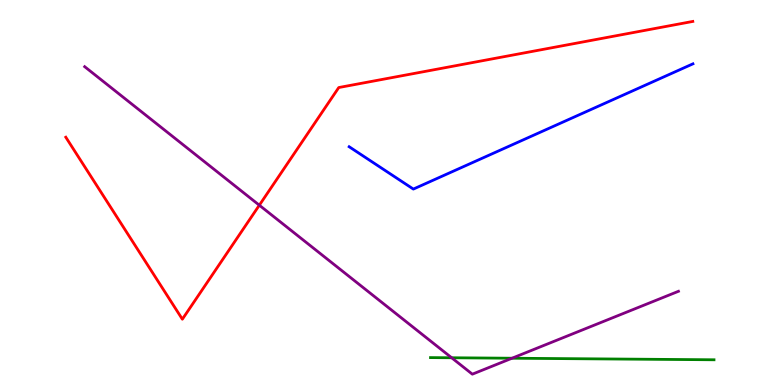[{'lines': ['blue', 'red'], 'intersections': []}, {'lines': ['green', 'red'], 'intersections': []}, {'lines': ['purple', 'red'], 'intersections': [{'x': 3.35, 'y': 4.67}]}, {'lines': ['blue', 'green'], 'intersections': []}, {'lines': ['blue', 'purple'], 'intersections': []}, {'lines': ['green', 'purple'], 'intersections': [{'x': 5.83, 'y': 0.707}, {'x': 6.61, 'y': 0.695}]}]